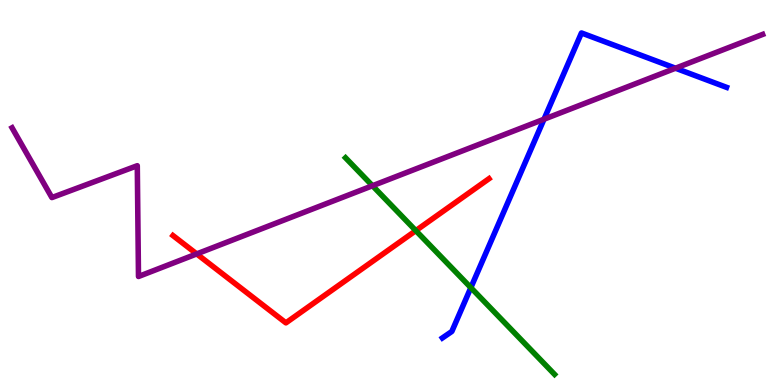[{'lines': ['blue', 'red'], 'intersections': []}, {'lines': ['green', 'red'], 'intersections': [{'x': 5.37, 'y': 4.01}]}, {'lines': ['purple', 'red'], 'intersections': [{'x': 2.54, 'y': 3.4}]}, {'lines': ['blue', 'green'], 'intersections': [{'x': 6.08, 'y': 2.53}]}, {'lines': ['blue', 'purple'], 'intersections': [{'x': 7.02, 'y': 6.9}, {'x': 8.72, 'y': 8.23}]}, {'lines': ['green', 'purple'], 'intersections': [{'x': 4.81, 'y': 5.18}]}]